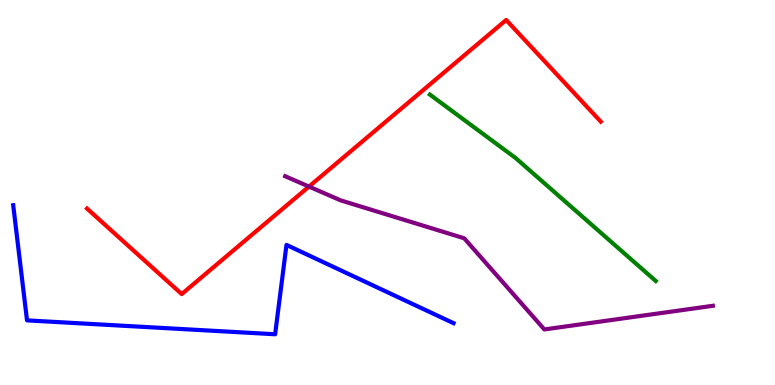[{'lines': ['blue', 'red'], 'intersections': []}, {'lines': ['green', 'red'], 'intersections': []}, {'lines': ['purple', 'red'], 'intersections': [{'x': 3.99, 'y': 5.15}]}, {'lines': ['blue', 'green'], 'intersections': []}, {'lines': ['blue', 'purple'], 'intersections': []}, {'lines': ['green', 'purple'], 'intersections': []}]